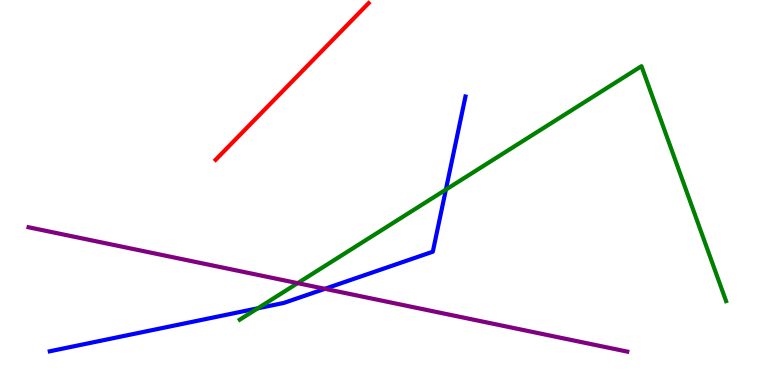[{'lines': ['blue', 'red'], 'intersections': []}, {'lines': ['green', 'red'], 'intersections': []}, {'lines': ['purple', 'red'], 'intersections': []}, {'lines': ['blue', 'green'], 'intersections': [{'x': 3.33, 'y': 1.99}, {'x': 5.75, 'y': 5.07}]}, {'lines': ['blue', 'purple'], 'intersections': [{'x': 4.19, 'y': 2.5}]}, {'lines': ['green', 'purple'], 'intersections': [{'x': 3.84, 'y': 2.65}]}]